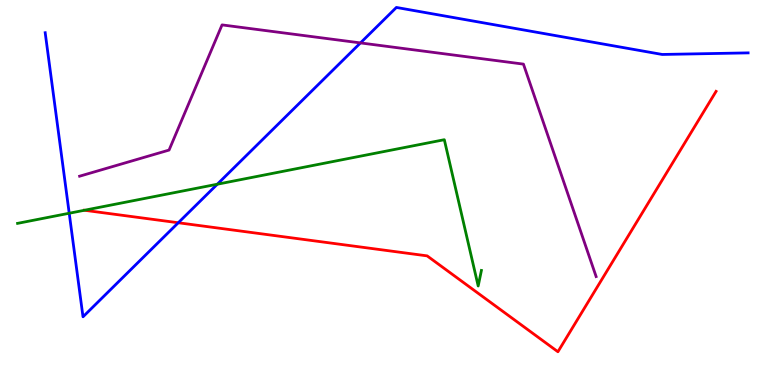[{'lines': ['blue', 'red'], 'intersections': [{'x': 2.3, 'y': 4.21}]}, {'lines': ['green', 'red'], 'intersections': [{'x': 1.09, 'y': 4.54}]}, {'lines': ['purple', 'red'], 'intersections': []}, {'lines': ['blue', 'green'], 'intersections': [{'x': 0.893, 'y': 4.46}, {'x': 2.8, 'y': 5.22}]}, {'lines': ['blue', 'purple'], 'intersections': [{'x': 4.65, 'y': 8.89}]}, {'lines': ['green', 'purple'], 'intersections': []}]